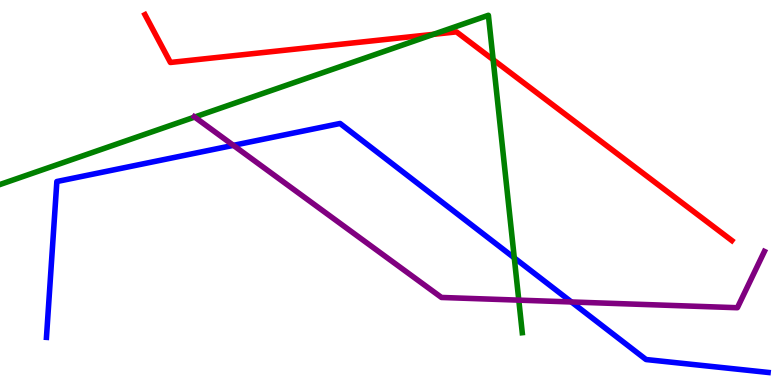[{'lines': ['blue', 'red'], 'intersections': []}, {'lines': ['green', 'red'], 'intersections': [{'x': 5.59, 'y': 9.11}, {'x': 6.36, 'y': 8.45}]}, {'lines': ['purple', 'red'], 'intersections': []}, {'lines': ['blue', 'green'], 'intersections': [{'x': 6.64, 'y': 3.3}]}, {'lines': ['blue', 'purple'], 'intersections': [{'x': 3.01, 'y': 6.22}, {'x': 7.37, 'y': 2.16}]}, {'lines': ['green', 'purple'], 'intersections': [{'x': 2.51, 'y': 6.96}, {'x': 6.69, 'y': 2.2}]}]